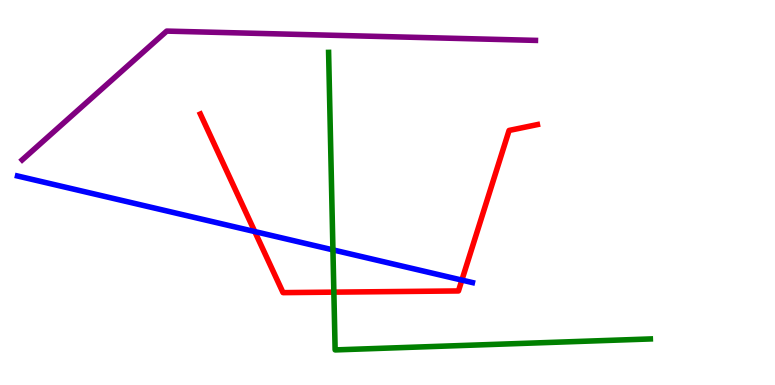[{'lines': ['blue', 'red'], 'intersections': [{'x': 3.29, 'y': 3.99}, {'x': 5.96, 'y': 2.72}]}, {'lines': ['green', 'red'], 'intersections': [{'x': 4.31, 'y': 2.41}]}, {'lines': ['purple', 'red'], 'intersections': []}, {'lines': ['blue', 'green'], 'intersections': [{'x': 4.3, 'y': 3.51}]}, {'lines': ['blue', 'purple'], 'intersections': []}, {'lines': ['green', 'purple'], 'intersections': []}]